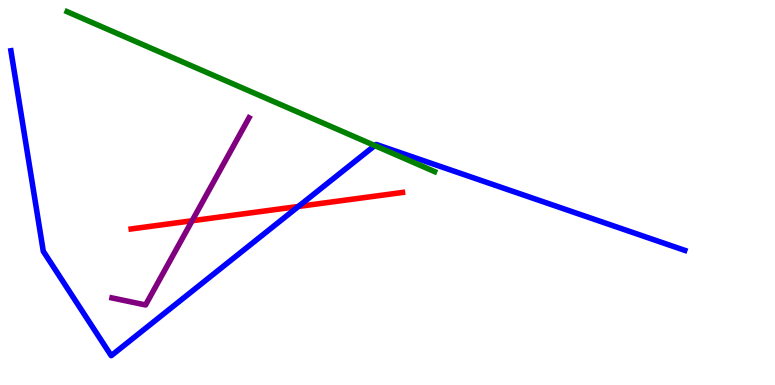[{'lines': ['blue', 'red'], 'intersections': [{'x': 3.85, 'y': 4.64}]}, {'lines': ['green', 'red'], 'intersections': []}, {'lines': ['purple', 'red'], 'intersections': [{'x': 2.48, 'y': 4.27}]}, {'lines': ['blue', 'green'], 'intersections': [{'x': 4.84, 'y': 6.22}]}, {'lines': ['blue', 'purple'], 'intersections': []}, {'lines': ['green', 'purple'], 'intersections': []}]